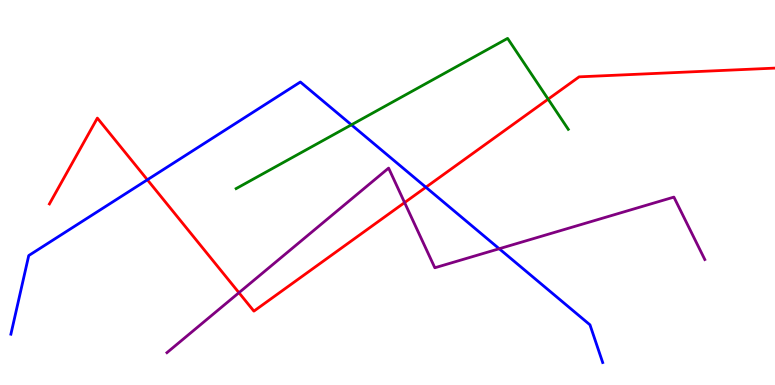[{'lines': ['blue', 'red'], 'intersections': [{'x': 1.9, 'y': 5.33}, {'x': 5.5, 'y': 5.14}]}, {'lines': ['green', 'red'], 'intersections': [{'x': 7.07, 'y': 7.42}]}, {'lines': ['purple', 'red'], 'intersections': [{'x': 3.08, 'y': 2.4}, {'x': 5.22, 'y': 4.74}]}, {'lines': ['blue', 'green'], 'intersections': [{'x': 4.53, 'y': 6.76}]}, {'lines': ['blue', 'purple'], 'intersections': [{'x': 6.44, 'y': 3.54}]}, {'lines': ['green', 'purple'], 'intersections': []}]